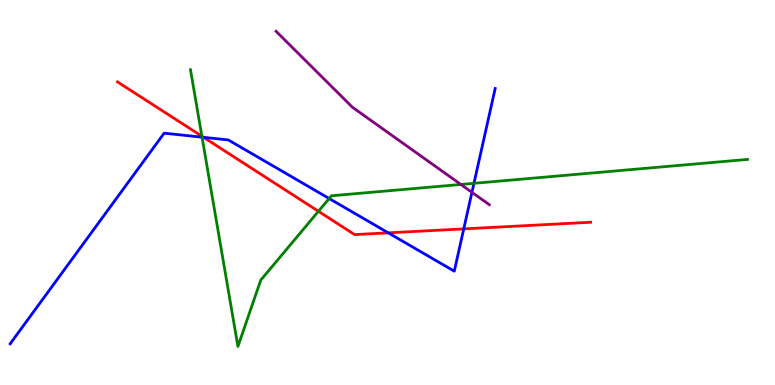[{'lines': ['blue', 'red'], 'intersections': [{'x': 2.63, 'y': 6.43}, {'x': 5.01, 'y': 3.95}, {'x': 5.98, 'y': 4.05}]}, {'lines': ['green', 'red'], 'intersections': [{'x': 2.6, 'y': 6.46}, {'x': 4.11, 'y': 4.51}]}, {'lines': ['purple', 'red'], 'intersections': []}, {'lines': ['blue', 'green'], 'intersections': [{'x': 2.61, 'y': 6.44}, {'x': 4.25, 'y': 4.84}, {'x': 6.12, 'y': 5.24}]}, {'lines': ['blue', 'purple'], 'intersections': [{'x': 6.09, 'y': 5.0}]}, {'lines': ['green', 'purple'], 'intersections': [{'x': 5.95, 'y': 5.21}]}]